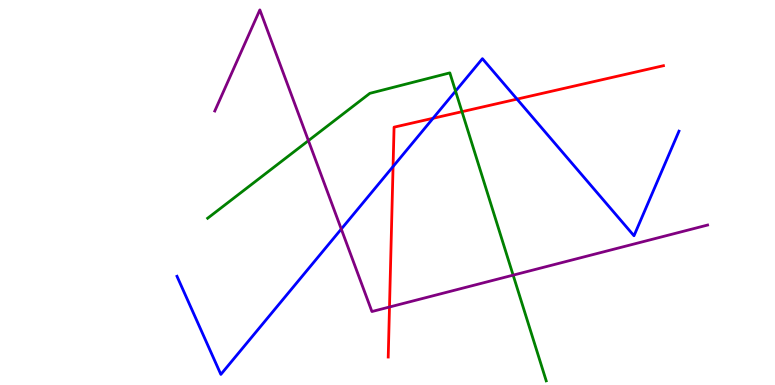[{'lines': ['blue', 'red'], 'intersections': [{'x': 5.07, 'y': 5.67}, {'x': 5.59, 'y': 6.93}, {'x': 6.67, 'y': 7.43}]}, {'lines': ['green', 'red'], 'intersections': [{'x': 5.96, 'y': 7.1}]}, {'lines': ['purple', 'red'], 'intersections': [{'x': 5.03, 'y': 2.03}]}, {'lines': ['blue', 'green'], 'intersections': [{'x': 5.88, 'y': 7.63}]}, {'lines': ['blue', 'purple'], 'intersections': [{'x': 4.4, 'y': 4.05}]}, {'lines': ['green', 'purple'], 'intersections': [{'x': 3.98, 'y': 6.35}, {'x': 6.62, 'y': 2.85}]}]